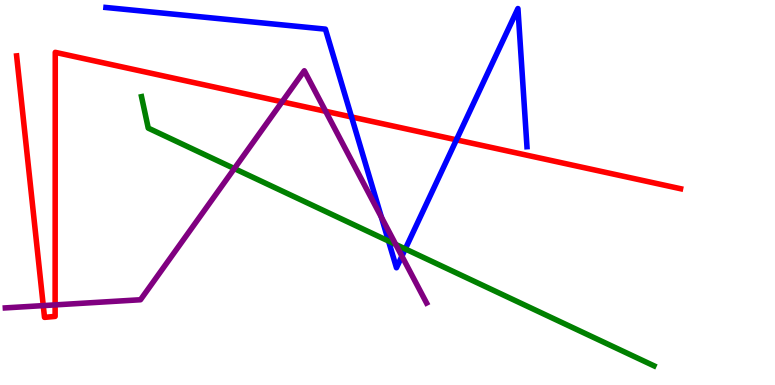[{'lines': ['blue', 'red'], 'intersections': [{'x': 4.54, 'y': 6.96}, {'x': 5.89, 'y': 6.37}]}, {'lines': ['green', 'red'], 'intersections': []}, {'lines': ['purple', 'red'], 'intersections': [{'x': 0.558, 'y': 2.06}, {'x': 0.711, 'y': 2.08}, {'x': 3.64, 'y': 7.36}, {'x': 4.2, 'y': 7.11}]}, {'lines': ['blue', 'green'], 'intersections': [{'x': 5.01, 'y': 3.74}, {'x': 5.23, 'y': 3.53}]}, {'lines': ['blue', 'purple'], 'intersections': [{'x': 4.92, 'y': 4.36}, {'x': 5.19, 'y': 3.35}]}, {'lines': ['green', 'purple'], 'intersections': [{'x': 3.02, 'y': 5.62}, {'x': 5.11, 'y': 3.65}]}]